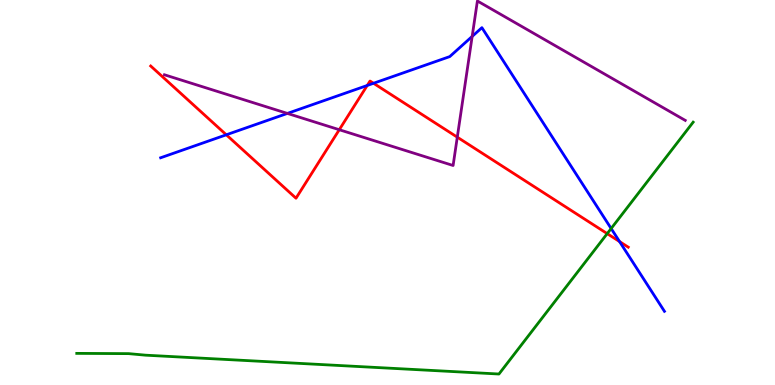[{'lines': ['blue', 'red'], 'intersections': [{'x': 2.92, 'y': 6.5}, {'x': 4.74, 'y': 7.78}, {'x': 4.82, 'y': 7.84}, {'x': 7.99, 'y': 3.73}]}, {'lines': ['green', 'red'], 'intersections': [{'x': 7.84, 'y': 3.93}]}, {'lines': ['purple', 'red'], 'intersections': [{'x': 4.38, 'y': 6.63}, {'x': 5.9, 'y': 6.44}]}, {'lines': ['blue', 'green'], 'intersections': [{'x': 7.89, 'y': 4.06}]}, {'lines': ['blue', 'purple'], 'intersections': [{'x': 3.71, 'y': 7.05}, {'x': 6.09, 'y': 9.05}]}, {'lines': ['green', 'purple'], 'intersections': []}]